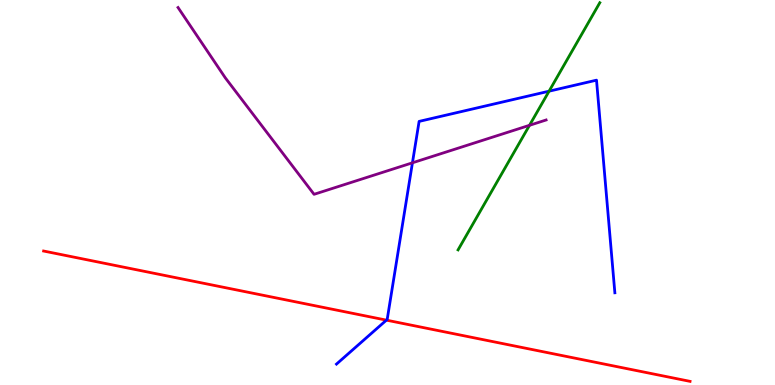[{'lines': ['blue', 'red'], 'intersections': [{'x': 4.99, 'y': 1.68}]}, {'lines': ['green', 'red'], 'intersections': []}, {'lines': ['purple', 'red'], 'intersections': []}, {'lines': ['blue', 'green'], 'intersections': [{'x': 7.08, 'y': 7.63}]}, {'lines': ['blue', 'purple'], 'intersections': [{'x': 5.32, 'y': 5.77}]}, {'lines': ['green', 'purple'], 'intersections': [{'x': 6.83, 'y': 6.75}]}]